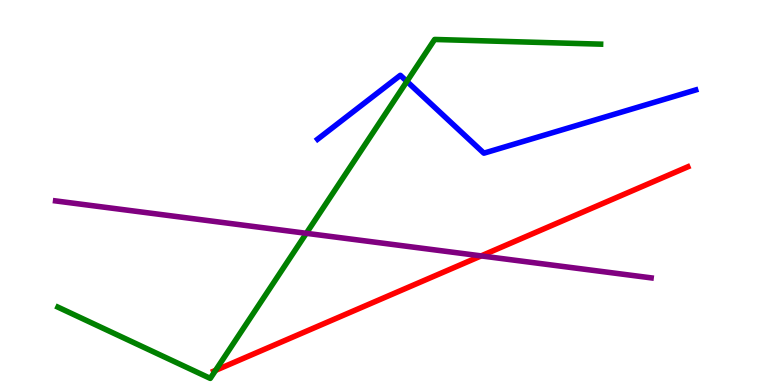[{'lines': ['blue', 'red'], 'intersections': []}, {'lines': ['green', 'red'], 'intersections': [{'x': 2.78, 'y': 0.381}]}, {'lines': ['purple', 'red'], 'intersections': [{'x': 6.21, 'y': 3.35}]}, {'lines': ['blue', 'green'], 'intersections': [{'x': 5.25, 'y': 7.89}]}, {'lines': ['blue', 'purple'], 'intersections': []}, {'lines': ['green', 'purple'], 'intersections': [{'x': 3.95, 'y': 3.94}]}]